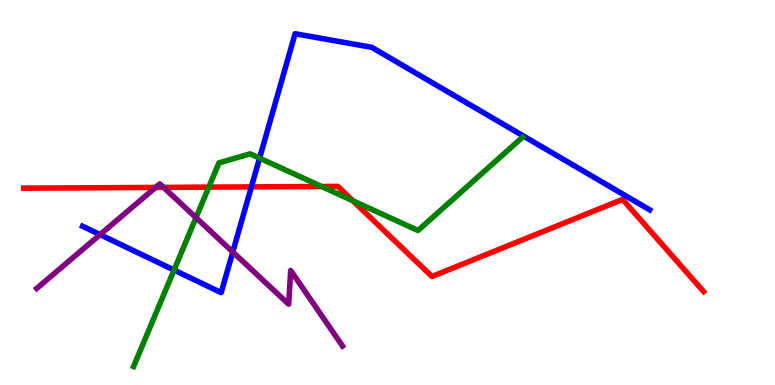[{'lines': ['blue', 'red'], 'intersections': [{'x': 3.24, 'y': 5.15}]}, {'lines': ['green', 'red'], 'intersections': [{'x': 2.69, 'y': 5.14}, {'x': 4.15, 'y': 5.16}, {'x': 4.55, 'y': 4.79}]}, {'lines': ['purple', 'red'], 'intersections': [{'x': 2.01, 'y': 5.13}, {'x': 2.11, 'y': 5.13}]}, {'lines': ['blue', 'green'], 'intersections': [{'x': 2.25, 'y': 2.99}, {'x': 3.35, 'y': 5.89}]}, {'lines': ['blue', 'purple'], 'intersections': [{'x': 1.29, 'y': 3.91}, {'x': 3.0, 'y': 3.45}]}, {'lines': ['green', 'purple'], 'intersections': [{'x': 2.53, 'y': 4.35}]}]